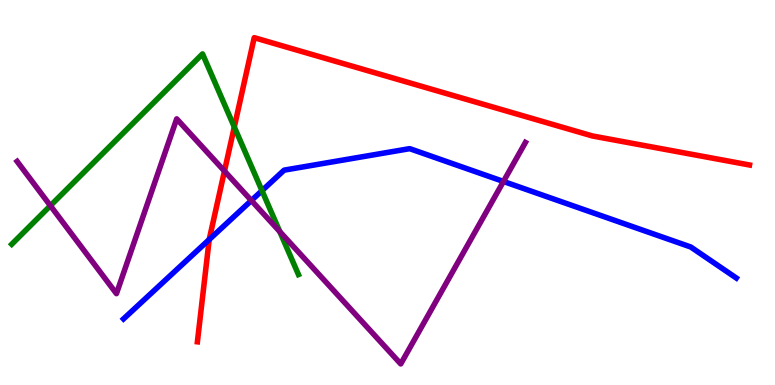[{'lines': ['blue', 'red'], 'intersections': [{'x': 2.7, 'y': 3.78}]}, {'lines': ['green', 'red'], 'intersections': [{'x': 3.02, 'y': 6.7}]}, {'lines': ['purple', 'red'], 'intersections': [{'x': 2.9, 'y': 5.56}]}, {'lines': ['blue', 'green'], 'intersections': [{'x': 3.38, 'y': 5.05}]}, {'lines': ['blue', 'purple'], 'intersections': [{'x': 3.24, 'y': 4.79}, {'x': 6.5, 'y': 5.29}]}, {'lines': ['green', 'purple'], 'intersections': [{'x': 0.65, 'y': 4.66}, {'x': 3.61, 'y': 3.98}]}]